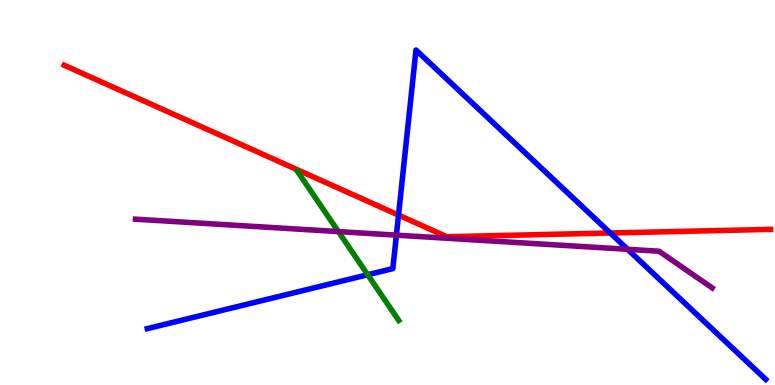[{'lines': ['blue', 'red'], 'intersections': [{'x': 5.14, 'y': 4.41}, {'x': 7.87, 'y': 3.95}]}, {'lines': ['green', 'red'], 'intersections': []}, {'lines': ['purple', 'red'], 'intersections': []}, {'lines': ['blue', 'green'], 'intersections': [{'x': 4.74, 'y': 2.86}]}, {'lines': ['blue', 'purple'], 'intersections': [{'x': 5.11, 'y': 3.89}, {'x': 8.1, 'y': 3.52}]}, {'lines': ['green', 'purple'], 'intersections': [{'x': 4.37, 'y': 3.98}]}]